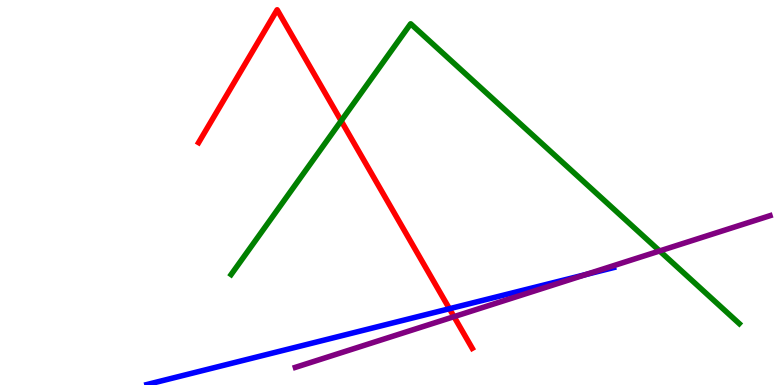[{'lines': ['blue', 'red'], 'intersections': [{'x': 5.8, 'y': 1.98}]}, {'lines': ['green', 'red'], 'intersections': [{'x': 4.4, 'y': 6.86}]}, {'lines': ['purple', 'red'], 'intersections': [{'x': 5.86, 'y': 1.77}]}, {'lines': ['blue', 'green'], 'intersections': []}, {'lines': ['blue', 'purple'], 'intersections': [{'x': 7.56, 'y': 2.87}]}, {'lines': ['green', 'purple'], 'intersections': [{'x': 8.51, 'y': 3.48}]}]